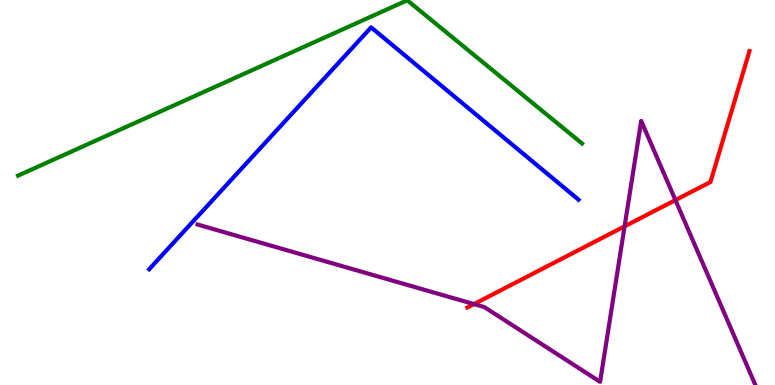[{'lines': ['blue', 'red'], 'intersections': []}, {'lines': ['green', 'red'], 'intersections': []}, {'lines': ['purple', 'red'], 'intersections': [{'x': 6.12, 'y': 2.1}, {'x': 8.06, 'y': 4.12}, {'x': 8.72, 'y': 4.8}]}, {'lines': ['blue', 'green'], 'intersections': []}, {'lines': ['blue', 'purple'], 'intersections': []}, {'lines': ['green', 'purple'], 'intersections': []}]